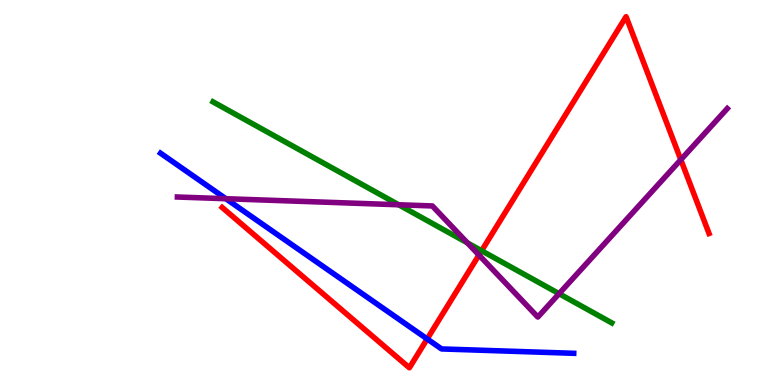[{'lines': ['blue', 'red'], 'intersections': [{'x': 5.51, 'y': 1.2}]}, {'lines': ['green', 'red'], 'intersections': [{'x': 6.21, 'y': 3.49}]}, {'lines': ['purple', 'red'], 'intersections': [{'x': 6.18, 'y': 3.38}, {'x': 8.78, 'y': 5.85}]}, {'lines': ['blue', 'green'], 'intersections': []}, {'lines': ['blue', 'purple'], 'intersections': [{'x': 2.91, 'y': 4.84}]}, {'lines': ['green', 'purple'], 'intersections': [{'x': 5.14, 'y': 4.68}, {'x': 6.03, 'y': 3.69}, {'x': 7.21, 'y': 2.37}]}]